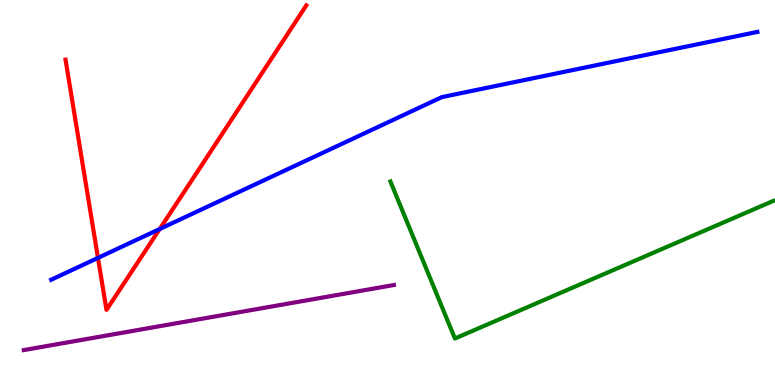[{'lines': ['blue', 'red'], 'intersections': [{'x': 1.26, 'y': 3.3}, {'x': 2.06, 'y': 4.05}]}, {'lines': ['green', 'red'], 'intersections': []}, {'lines': ['purple', 'red'], 'intersections': []}, {'lines': ['blue', 'green'], 'intersections': []}, {'lines': ['blue', 'purple'], 'intersections': []}, {'lines': ['green', 'purple'], 'intersections': []}]